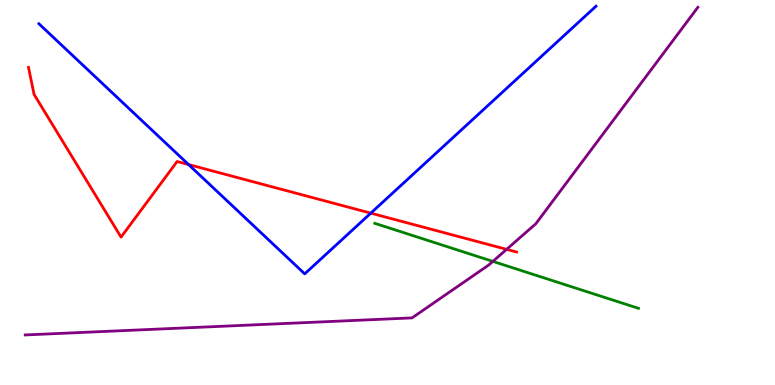[{'lines': ['blue', 'red'], 'intersections': [{'x': 2.43, 'y': 5.73}, {'x': 4.78, 'y': 4.46}]}, {'lines': ['green', 'red'], 'intersections': []}, {'lines': ['purple', 'red'], 'intersections': [{'x': 6.54, 'y': 3.52}]}, {'lines': ['blue', 'green'], 'intersections': []}, {'lines': ['blue', 'purple'], 'intersections': []}, {'lines': ['green', 'purple'], 'intersections': [{'x': 6.36, 'y': 3.21}]}]